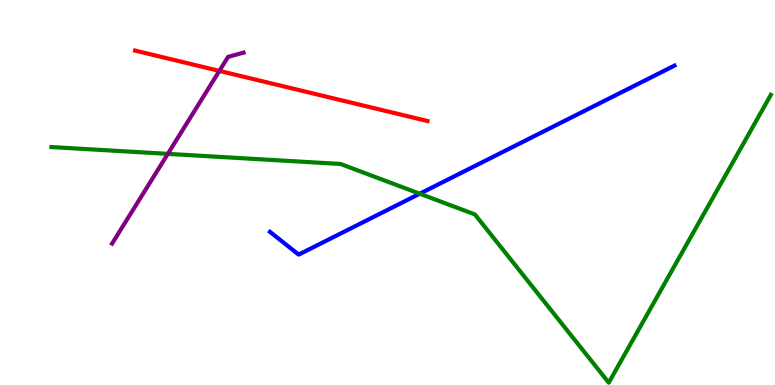[{'lines': ['blue', 'red'], 'intersections': []}, {'lines': ['green', 'red'], 'intersections': []}, {'lines': ['purple', 'red'], 'intersections': [{'x': 2.83, 'y': 8.16}]}, {'lines': ['blue', 'green'], 'intersections': [{'x': 5.42, 'y': 4.97}]}, {'lines': ['blue', 'purple'], 'intersections': []}, {'lines': ['green', 'purple'], 'intersections': [{'x': 2.17, 'y': 6.0}]}]